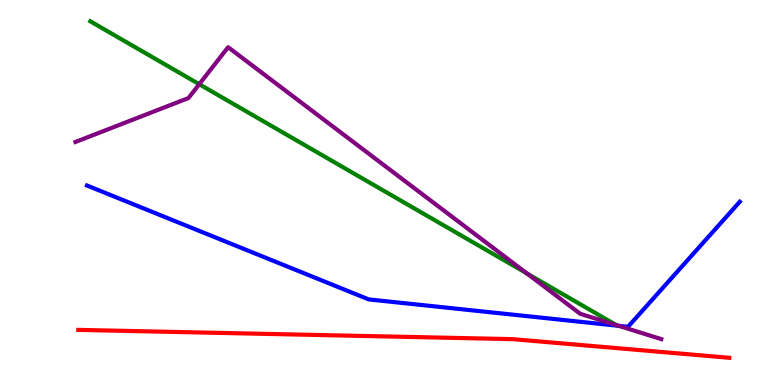[{'lines': ['blue', 'red'], 'intersections': []}, {'lines': ['green', 'red'], 'intersections': []}, {'lines': ['purple', 'red'], 'intersections': []}, {'lines': ['blue', 'green'], 'intersections': []}, {'lines': ['blue', 'purple'], 'intersections': [{'x': 7.99, 'y': 1.54}]}, {'lines': ['green', 'purple'], 'intersections': [{'x': 2.57, 'y': 7.81}, {'x': 6.8, 'y': 2.9}, {'x': 7.95, 'y': 1.56}]}]